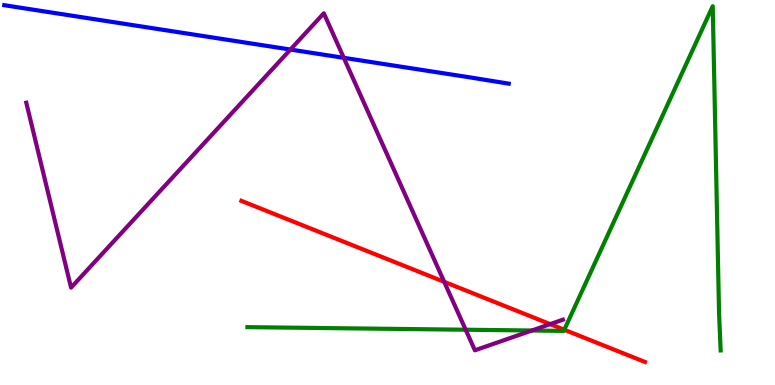[{'lines': ['blue', 'red'], 'intersections': []}, {'lines': ['green', 'red'], 'intersections': [{'x': 7.28, 'y': 1.43}]}, {'lines': ['purple', 'red'], 'intersections': [{'x': 5.73, 'y': 2.68}, {'x': 7.1, 'y': 1.58}]}, {'lines': ['blue', 'green'], 'intersections': []}, {'lines': ['blue', 'purple'], 'intersections': [{'x': 3.75, 'y': 8.71}, {'x': 4.44, 'y': 8.5}]}, {'lines': ['green', 'purple'], 'intersections': [{'x': 6.01, 'y': 1.44}, {'x': 6.86, 'y': 1.42}]}]